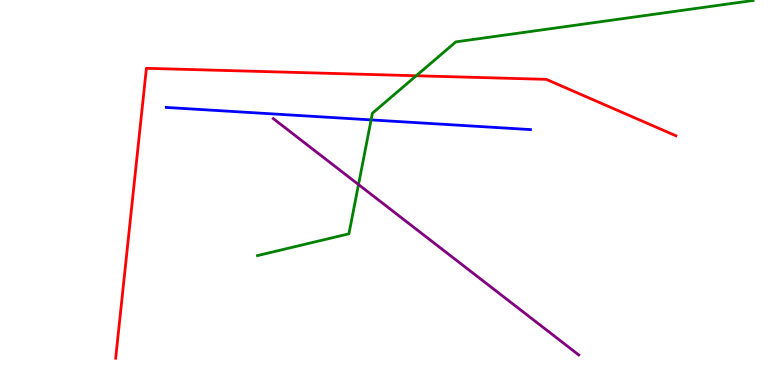[{'lines': ['blue', 'red'], 'intersections': []}, {'lines': ['green', 'red'], 'intersections': [{'x': 5.37, 'y': 8.03}]}, {'lines': ['purple', 'red'], 'intersections': []}, {'lines': ['blue', 'green'], 'intersections': [{'x': 4.79, 'y': 6.89}]}, {'lines': ['blue', 'purple'], 'intersections': []}, {'lines': ['green', 'purple'], 'intersections': [{'x': 4.63, 'y': 5.21}]}]